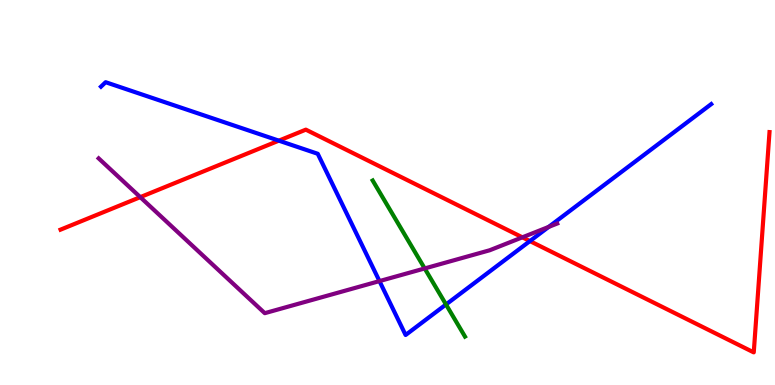[{'lines': ['blue', 'red'], 'intersections': [{'x': 3.6, 'y': 6.35}, {'x': 6.84, 'y': 3.74}]}, {'lines': ['green', 'red'], 'intersections': []}, {'lines': ['purple', 'red'], 'intersections': [{'x': 1.81, 'y': 4.88}, {'x': 6.74, 'y': 3.84}]}, {'lines': ['blue', 'green'], 'intersections': [{'x': 5.75, 'y': 2.09}]}, {'lines': ['blue', 'purple'], 'intersections': [{'x': 4.9, 'y': 2.7}, {'x': 7.08, 'y': 4.11}]}, {'lines': ['green', 'purple'], 'intersections': [{'x': 5.48, 'y': 3.03}]}]